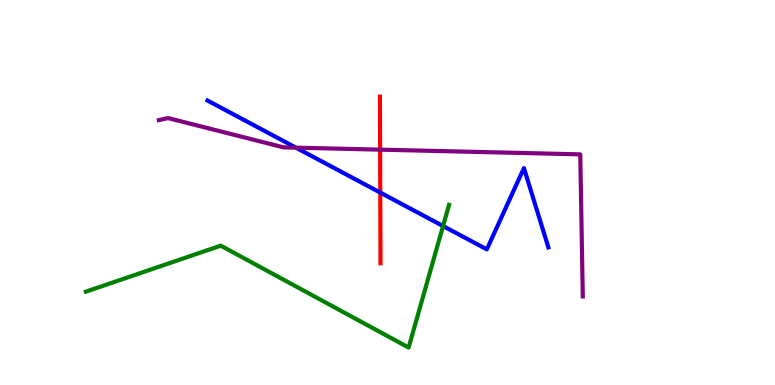[{'lines': ['blue', 'red'], 'intersections': [{'x': 4.91, 'y': 5.0}]}, {'lines': ['green', 'red'], 'intersections': []}, {'lines': ['purple', 'red'], 'intersections': [{'x': 4.9, 'y': 6.11}]}, {'lines': ['blue', 'green'], 'intersections': [{'x': 5.72, 'y': 4.13}]}, {'lines': ['blue', 'purple'], 'intersections': [{'x': 3.82, 'y': 6.16}]}, {'lines': ['green', 'purple'], 'intersections': []}]